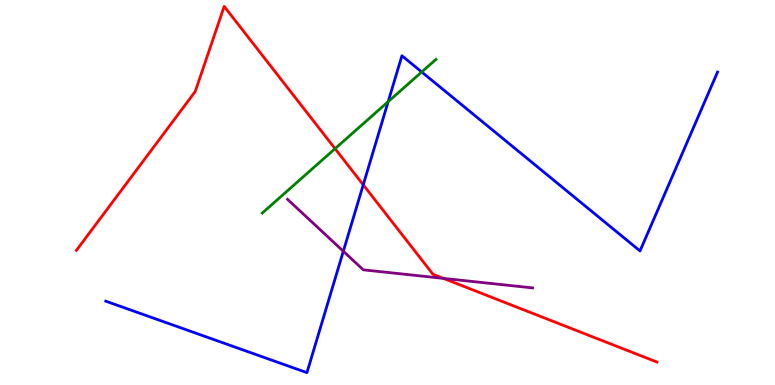[{'lines': ['blue', 'red'], 'intersections': [{'x': 4.69, 'y': 5.2}]}, {'lines': ['green', 'red'], 'intersections': [{'x': 4.32, 'y': 6.14}]}, {'lines': ['purple', 'red'], 'intersections': [{'x': 5.72, 'y': 2.77}]}, {'lines': ['blue', 'green'], 'intersections': [{'x': 5.01, 'y': 7.36}, {'x': 5.44, 'y': 8.13}]}, {'lines': ['blue', 'purple'], 'intersections': [{'x': 4.43, 'y': 3.47}]}, {'lines': ['green', 'purple'], 'intersections': []}]